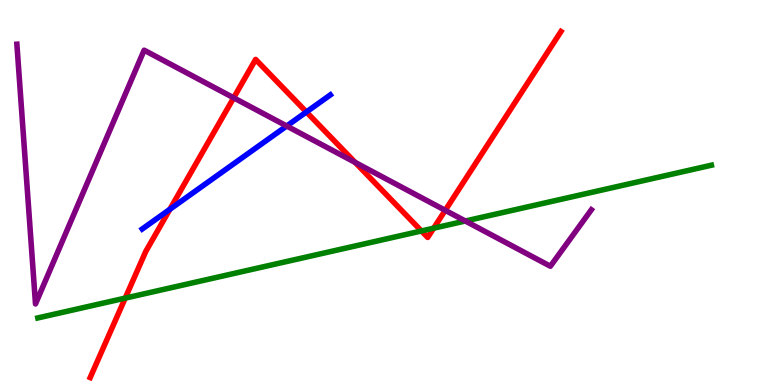[{'lines': ['blue', 'red'], 'intersections': [{'x': 2.19, 'y': 4.56}, {'x': 3.95, 'y': 7.09}]}, {'lines': ['green', 'red'], 'intersections': [{'x': 1.62, 'y': 2.26}, {'x': 5.44, 'y': 4.0}, {'x': 5.6, 'y': 4.07}]}, {'lines': ['purple', 'red'], 'intersections': [{'x': 3.02, 'y': 7.46}, {'x': 4.58, 'y': 5.78}, {'x': 5.74, 'y': 4.54}]}, {'lines': ['blue', 'green'], 'intersections': []}, {'lines': ['blue', 'purple'], 'intersections': [{'x': 3.7, 'y': 6.73}]}, {'lines': ['green', 'purple'], 'intersections': [{'x': 6.0, 'y': 4.26}]}]